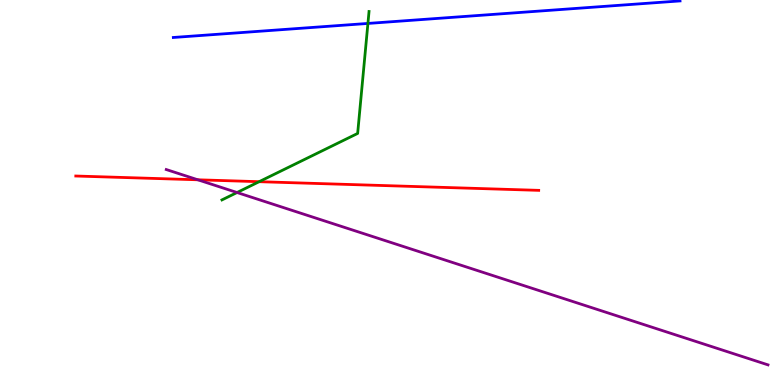[{'lines': ['blue', 'red'], 'intersections': []}, {'lines': ['green', 'red'], 'intersections': [{'x': 3.34, 'y': 5.28}]}, {'lines': ['purple', 'red'], 'intersections': [{'x': 2.55, 'y': 5.33}]}, {'lines': ['blue', 'green'], 'intersections': [{'x': 4.75, 'y': 9.39}]}, {'lines': ['blue', 'purple'], 'intersections': []}, {'lines': ['green', 'purple'], 'intersections': [{'x': 3.06, 'y': 5.0}]}]